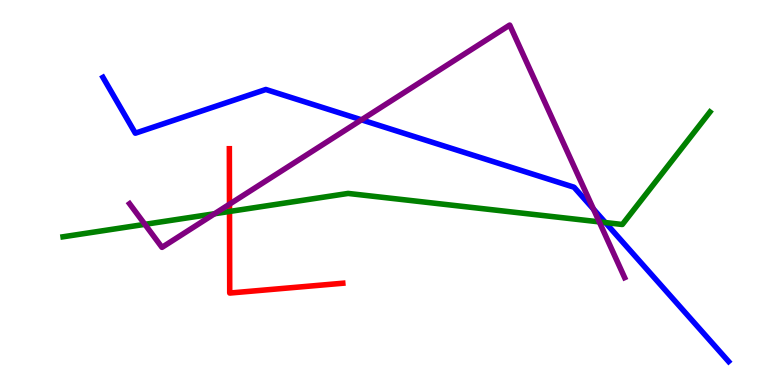[{'lines': ['blue', 'red'], 'intersections': []}, {'lines': ['green', 'red'], 'intersections': [{'x': 2.96, 'y': 4.51}]}, {'lines': ['purple', 'red'], 'intersections': [{'x': 2.96, 'y': 4.7}]}, {'lines': ['blue', 'green'], 'intersections': [{'x': 7.81, 'y': 4.22}]}, {'lines': ['blue', 'purple'], 'intersections': [{'x': 4.66, 'y': 6.89}, {'x': 7.66, 'y': 4.57}]}, {'lines': ['green', 'purple'], 'intersections': [{'x': 1.87, 'y': 4.17}, {'x': 2.77, 'y': 4.45}, {'x': 7.73, 'y': 4.24}]}]